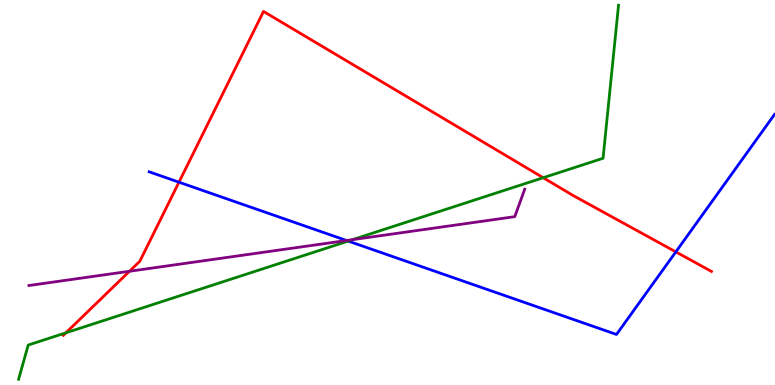[{'lines': ['blue', 'red'], 'intersections': [{'x': 2.31, 'y': 5.27}, {'x': 8.72, 'y': 3.46}]}, {'lines': ['green', 'red'], 'intersections': [{'x': 0.851, 'y': 1.36}, {'x': 7.01, 'y': 5.38}]}, {'lines': ['purple', 'red'], 'intersections': [{'x': 1.67, 'y': 2.95}]}, {'lines': ['blue', 'green'], 'intersections': [{'x': 4.49, 'y': 3.74}]}, {'lines': ['blue', 'purple'], 'intersections': [{'x': 4.47, 'y': 3.75}]}, {'lines': ['green', 'purple'], 'intersections': [{'x': 4.55, 'y': 3.78}]}]